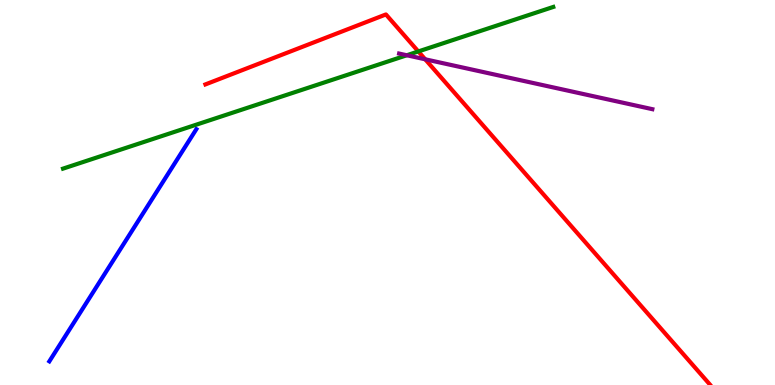[{'lines': ['blue', 'red'], 'intersections': []}, {'lines': ['green', 'red'], 'intersections': [{'x': 5.4, 'y': 8.66}]}, {'lines': ['purple', 'red'], 'intersections': [{'x': 5.49, 'y': 8.46}]}, {'lines': ['blue', 'green'], 'intersections': []}, {'lines': ['blue', 'purple'], 'intersections': []}, {'lines': ['green', 'purple'], 'intersections': [{'x': 5.25, 'y': 8.56}]}]